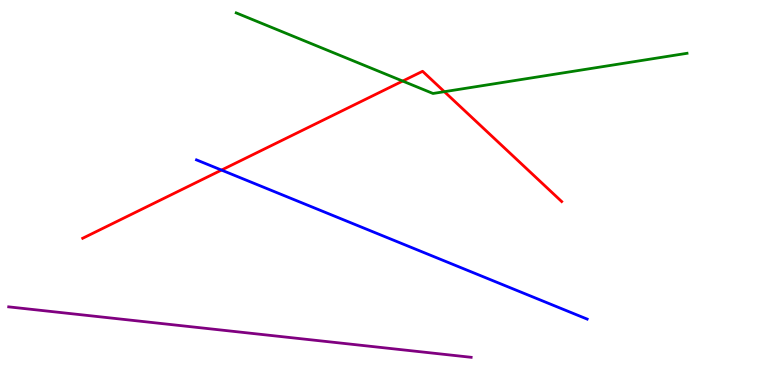[{'lines': ['blue', 'red'], 'intersections': [{'x': 2.86, 'y': 5.58}]}, {'lines': ['green', 'red'], 'intersections': [{'x': 5.2, 'y': 7.89}, {'x': 5.73, 'y': 7.62}]}, {'lines': ['purple', 'red'], 'intersections': []}, {'lines': ['blue', 'green'], 'intersections': []}, {'lines': ['blue', 'purple'], 'intersections': []}, {'lines': ['green', 'purple'], 'intersections': []}]